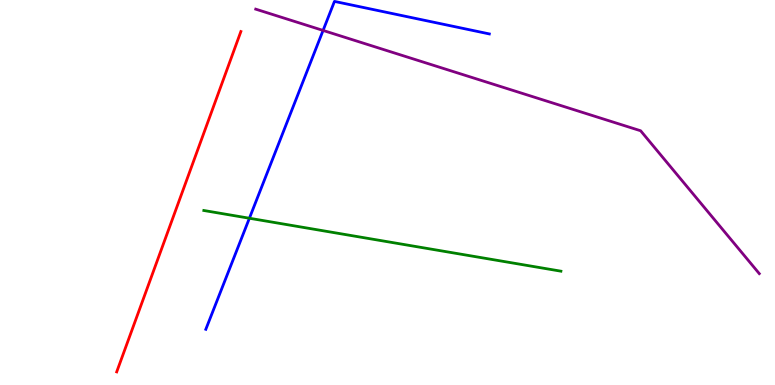[{'lines': ['blue', 'red'], 'intersections': []}, {'lines': ['green', 'red'], 'intersections': []}, {'lines': ['purple', 'red'], 'intersections': []}, {'lines': ['blue', 'green'], 'intersections': [{'x': 3.22, 'y': 4.33}]}, {'lines': ['blue', 'purple'], 'intersections': [{'x': 4.17, 'y': 9.21}]}, {'lines': ['green', 'purple'], 'intersections': []}]